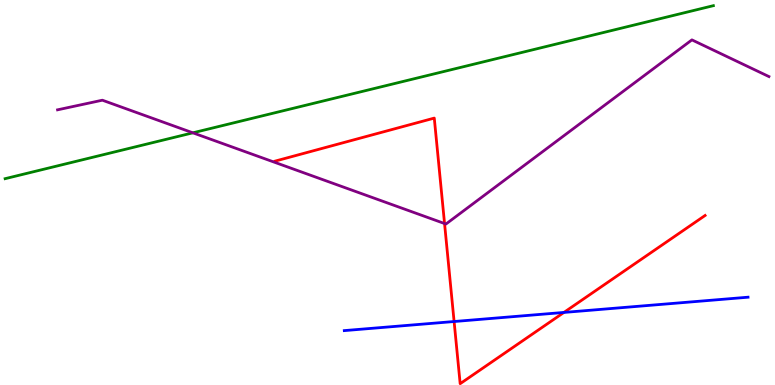[{'lines': ['blue', 'red'], 'intersections': [{'x': 5.86, 'y': 1.65}, {'x': 7.28, 'y': 1.88}]}, {'lines': ['green', 'red'], 'intersections': []}, {'lines': ['purple', 'red'], 'intersections': [{'x': 5.74, 'y': 4.19}]}, {'lines': ['blue', 'green'], 'intersections': []}, {'lines': ['blue', 'purple'], 'intersections': []}, {'lines': ['green', 'purple'], 'intersections': [{'x': 2.49, 'y': 6.55}]}]